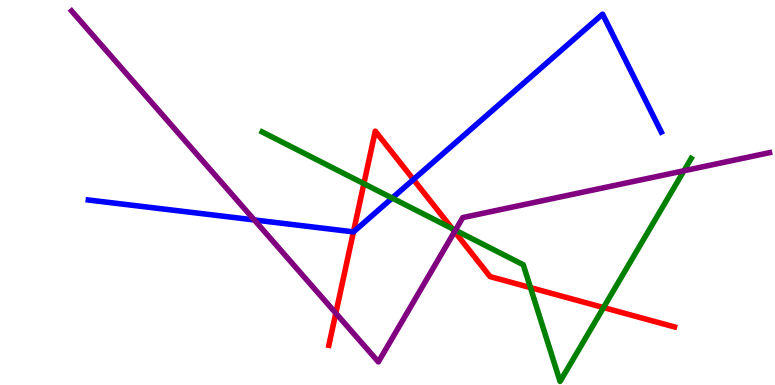[{'lines': ['blue', 'red'], 'intersections': [{'x': 4.56, 'y': 3.98}, {'x': 5.33, 'y': 5.34}]}, {'lines': ['green', 'red'], 'intersections': [{'x': 4.7, 'y': 5.23}, {'x': 5.84, 'y': 4.06}, {'x': 6.84, 'y': 2.53}, {'x': 7.79, 'y': 2.01}]}, {'lines': ['purple', 'red'], 'intersections': [{'x': 4.33, 'y': 1.87}, {'x': 5.87, 'y': 3.98}]}, {'lines': ['blue', 'green'], 'intersections': [{'x': 5.06, 'y': 4.86}]}, {'lines': ['blue', 'purple'], 'intersections': [{'x': 3.28, 'y': 4.29}]}, {'lines': ['green', 'purple'], 'intersections': [{'x': 5.88, 'y': 4.02}, {'x': 8.83, 'y': 5.56}]}]